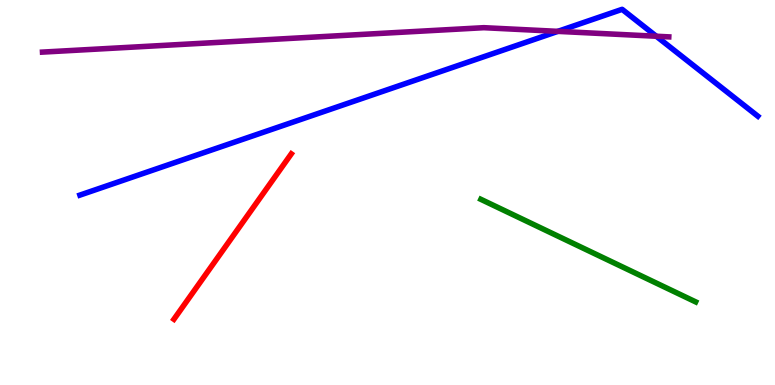[{'lines': ['blue', 'red'], 'intersections': []}, {'lines': ['green', 'red'], 'intersections': []}, {'lines': ['purple', 'red'], 'intersections': []}, {'lines': ['blue', 'green'], 'intersections': []}, {'lines': ['blue', 'purple'], 'intersections': [{'x': 7.2, 'y': 9.19}, {'x': 8.47, 'y': 9.06}]}, {'lines': ['green', 'purple'], 'intersections': []}]